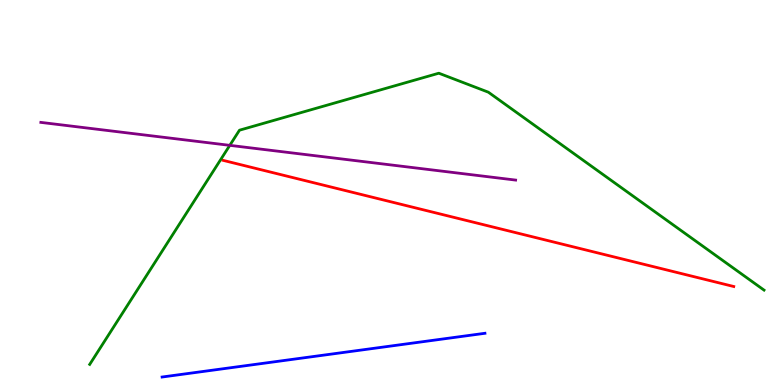[{'lines': ['blue', 'red'], 'intersections': []}, {'lines': ['green', 'red'], 'intersections': []}, {'lines': ['purple', 'red'], 'intersections': []}, {'lines': ['blue', 'green'], 'intersections': []}, {'lines': ['blue', 'purple'], 'intersections': []}, {'lines': ['green', 'purple'], 'intersections': [{'x': 2.97, 'y': 6.22}]}]